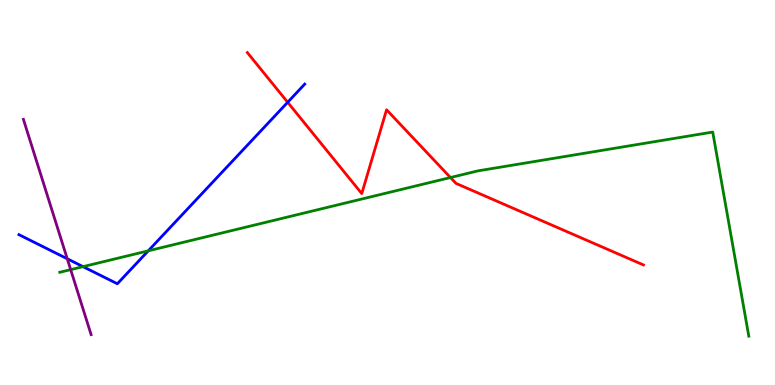[{'lines': ['blue', 'red'], 'intersections': [{'x': 3.71, 'y': 7.34}]}, {'lines': ['green', 'red'], 'intersections': [{'x': 5.81, 'y': 5.39}]}, {'lines': ['purple', 'red'], 'intersections': []}, {'lines': ['blue', 'green'], 'intersections': [{'x': 1.07, 'y': 3.07}, {'x': 1.91, 'y': 3.49}]}, {'lines': ['blue', 'purple'], 'intersections': [{'x': 0.868, 'y': 3.28}]}, {'lines': ['green', 'purple'], 'intersections': [{'x': 0.912, 'y': 3.0}]}]